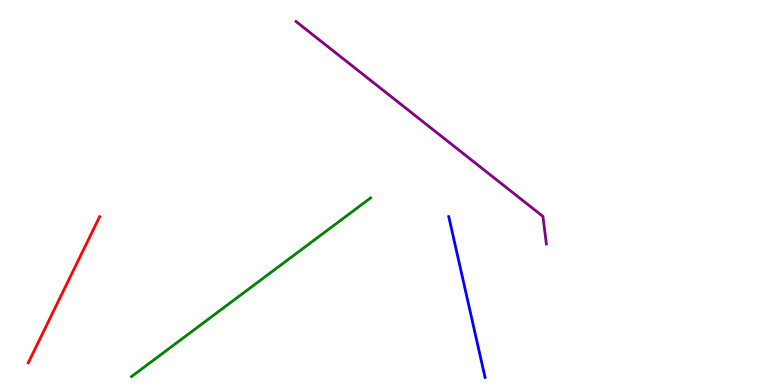[{'lines': ['blue', 'red'], 'intersections': []}, {'lines': ['green', 'red'], 'intersections': []}, {'lines': ['purple', 'red'], 'intersections': []}, {'lines': ['blue', 'green'], 'intersections': []}, {'lines': ['blue', 'purple'], 'intersections': []}, {'lines': ['green', 'purple'], 'intersections': []}]